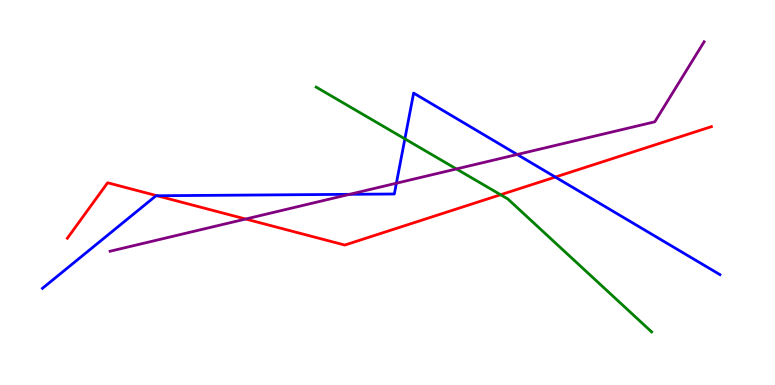[{'lines': ['blue', 'red'], 'intersections': [{'x': 2.03, 'y': 4.92}, {'x': 7.17, 'y': 5.4}]}, {'lines': ['green', 'red'], 'intersections': [{'x': 6.46, 'y': 4.94}]}, {'lines': ['purple', 'red'], 'intersections': [{'x': 3.17, 'y': 4.31}]}, {'lines': ['blue', 'green'], 'intersections': [{'x': 5.22, 'y': 6.39}]}, {'lines': ['blue', 'purple'], 'intersections': [{'x': 4.51, 'y': 4.95}, {'x': 5.11, 'y': 5.24}, {'x': 6.67, 'y': 5.99}]}, {'lines': ['green', 'purple'], 'intersections': [{'x': 5.89, 'y': 5.61}]}]